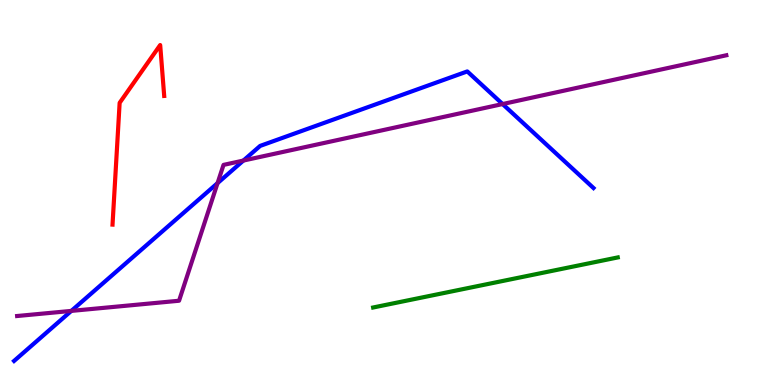[{'lines': ['blue', 'red'], 'intersections': []}, {'lines': ['green', 'red'], 'intersections': []}, {'lines': ['purple', 'red'], 'intersections': []}, {'lines': ['blue', 'green'], 'intersections': []}, {'lines': ['blue', 'purple'], 'intersections': [{'x': 0.92, 'y': 1.92}, {'x': 2.81, 'y': 5.24}, {'x': 3.14, 'y': 5.83}, {'x': 6.49, 'y': 7.3}]}, {'lines': ['green', 'purple'], 'intersections': []}]